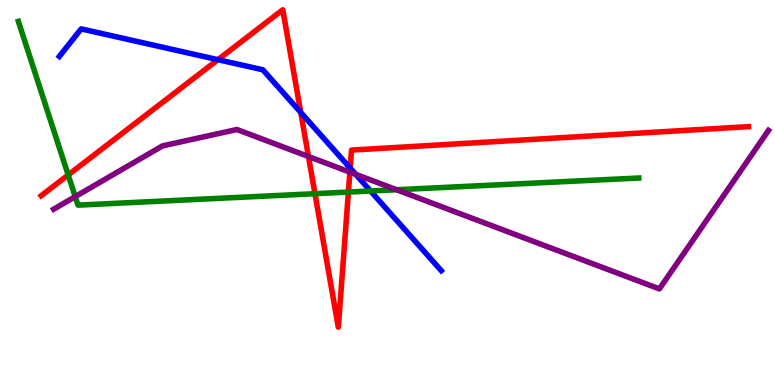[{'lines': ['blue', 'red'], 'intersections': [{'x': 2.81, 'y': 8.45}, {'x': 3.88, 'y': 7.08}, {'x': 4.52, 'y': 5.63}]}, {'lines': ['green', 'red'], 'intersections': [{'x': 0.88, 'y': 5.46}, {'x': 4.06, 'y': 4.97}, {'x': 4.5, 'y': 5.01}]}, {'lines': ['purple', 'red'], 'intersections': [{'x': 3.98, 'y': 5.94}, {'x': 4.51, 'y': 5.53}]}, {'lines': ['blue', 'green'], 'intersections': [{'x': 4.78, 'y': 5.04}]}, {'lines': ['blue', 'purple'], 'intersections': [{'x': 4.59, 'y': 5.47}]}, {'lines': ['green', 'purple'], 'intersections': [{'x': 0.971, 'y': 4.89}, {'x': 5.12, 'y': 5.07}]}]